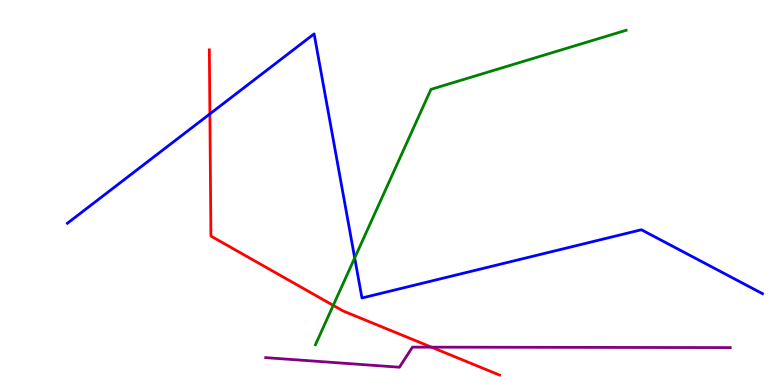[{'lines': ['blue', 'red'], 'intersections': [{'x': 2.71, 'y': 7.04}]}, {'lines': ['green', 'red'], 'intersections': [{'x': 4.3, 'y': 2.07}]}, {'lines': ['purple', 'red'], 'intersections': [{'x': 5.57, 'y': 0.983}]}, {'lines': ['blue', 'green'], 'intersections': [{'x': 4.58, 'y': 3.3}]}, {'lines': ['blue', 'purple'], 'intersections': []}, {'lines': ['green', 'purple'], 'intersections': []}]